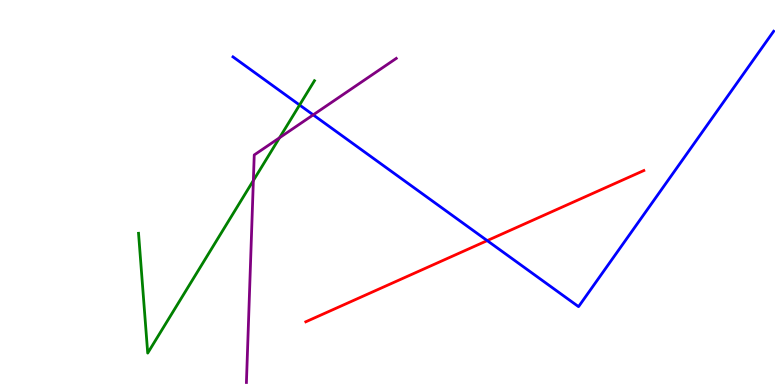[{'lines': ['blue', 'red'], 'intersections': [{'x': 6.29, 'y': 3.75}]}, {'lines': ['green', 'red'], 'intersections': []}, {'lines': ['purple', 'red'], 'intersections': []}, {'lines': ['blue', 'green'], 'intersections': [{'x': 3.87, 'y': 7.27}]}, {'lines': ['blue', 'purple'], 'intersections': [{'x': 4.04, 'y': 7.02}]}, {'lines': ['green', 'purple'], 'intersections': [{'x': 3.27, 'y': 5.31}, {'x': 3.61, 'y': 6.42}]}]